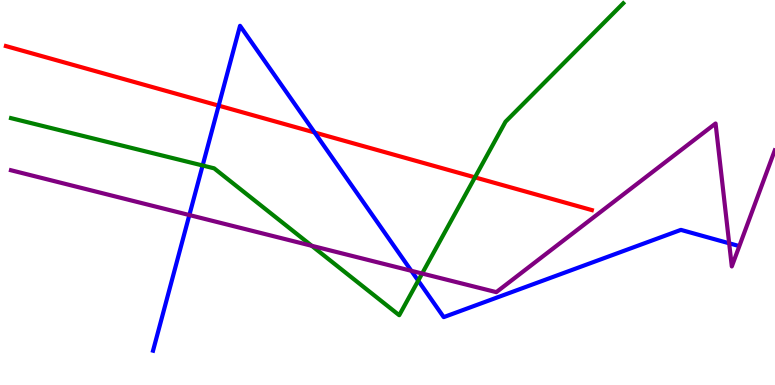[{'lines': ['blue', 'red'], 'intersections': [{'x': 2.82, 'y': 7.26}, {'x': 4.06, 'y': 6.56}]}, {'lines': ['green', 'red'], 'intersections': [{'x': 6.13, 'y': 5.39}]}, {'lines': ['purple', 'red'], 'intersections': []}, {'lines': ['blue', 'green'], 'intersections': [{'x': 2.61, 'y': 5.7}, {'x': 5.4, 'y': 2.71}]}, {'lines': ['blue', 'purple'], 'intersections': [{'x': 2.44, 'y': 4.41}, {'x': 5.31, 'y': 2.97}, {'x': 9.41, 'y': 3.68}]}, {'lines': ['green', 'purple'], 'intersections': [{'x': 4.02, 'y': 3.62}, {'x': 5.45, 'y': 2.9}]}]